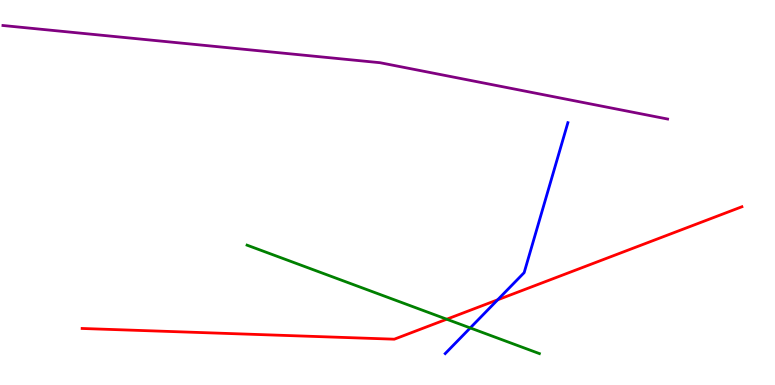[{'lines': ['blue', 'red'], 'intersections': [{'x': 6.42, 'y': 2.21}]}, {'lines': ['green', 'red'], 'intersections': [{'x': 5.76, 'y': 1.71}]}, {'lines': ['purple', 'red'], 'intersections': []}, {'lines': ['blue', 'green'], 'intersections': [{'x': 6.07, 'y': 1.48}]}, {'lines': ['blue', 'purple'], 'intersections': []}, {'lines': ['green', 'purple'], 'intersections': []}]